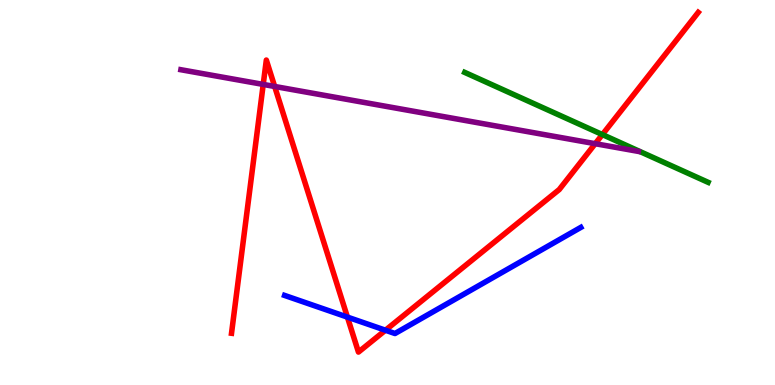[{'lines': ['blue', 'red'], 'intersections': [{'x': 4.48, 'y': 1.76}, {'x': 4.97, 'y': 1.42}]}, {'lines': ['green', 'red'], 'intersections': [{'x': 7.77, 'y': 6.5}]}, {'lines': ['purple', 'red'], 'intersections': [{'x': 3.4, 'y': 7.81}, {'x': 3.54, 'y': 7.75}, {'x': 7.68, 'y': 6.27}]}, {'lines': ['blue', 'green'], 'intersections': []}, {'lines': ['blue', 'purple'], 'intersections': []}, {'lines': ['green', 'purple'], 'intersections': []}]